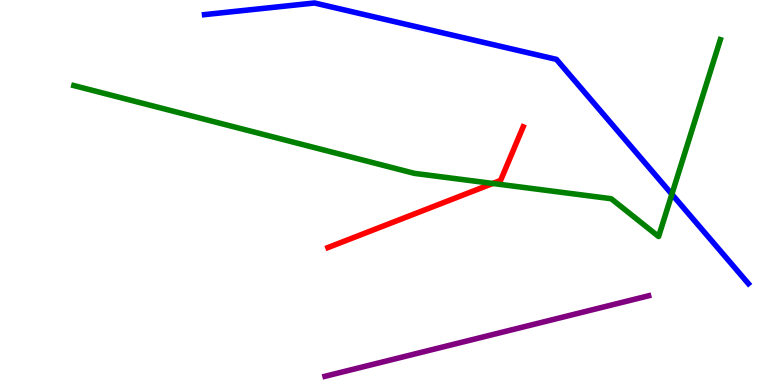[{'lines': ['blue', 'red'], 'intersections': []}, {'lines': ['green', 'red'], 'intersections': [{'x': 6.36, 'y': 5.23}]}, {'lines': ['purple', 'red'], 'intersections': []}, {'lines': ['blue', 'green'], 'intersections': [{'x': 8.67, 'y': 4.95}]}, {'lines': ['blue', 'purple'], 'intersections': []}, {'lines': ['green', 'purple'], 'intersections': []}]